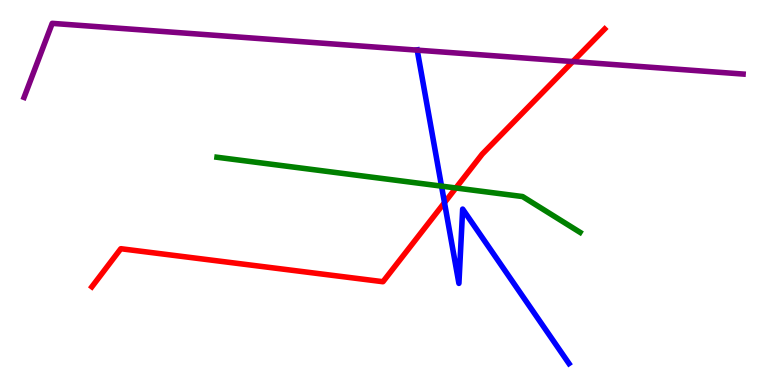[{'lines': ['blue', 'red'], 'intersections': [{'x': 5.74, 'y': 4.74}]}, {'lines': ['green', 'red'], 'intersections': [{'x': 5.88, 'y': 5.12}]}, {'lines': ['purple', 'red'], 'intersections': [{'x': 7.39, 'y': 8.4}]}, {'lines': ['blue', 'green'], 'intersections': [{'x': 5.7, 'y': 5.17}]}, {'lines': ['blue', 'purple'], 'intersections': [{'x': 5.38, 'y': 8.7}]}, {'lines': ['green', 'purple'], 'intersections': []}]